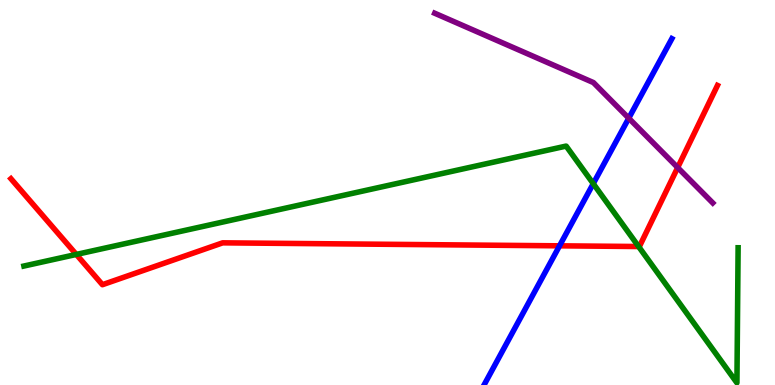[{'lines': ['blue', 'red'], 'intersections': [{'x': 7.22, 'y': 3.61}]}, {'lines': ['green', 'red'], 'intersections': [{'x': 0.985, 'y': 3.39}, {'x': 8.24, 'y': 3.6}]}, {'lines': ['purple', 'red'], 'intersections': [{'x': 8.74, 'y': 5.65}]}, {'lines': ['blue', 'green'], 'intersections': [{'x': 7.65, 'y': 5.23}]}, {'lines': ['blue', 'purple'], 'intersections': [{'x': 8.11, 'y': 6.93}]}, {'lines': ['green', 'purple'], 'intersections': []}]